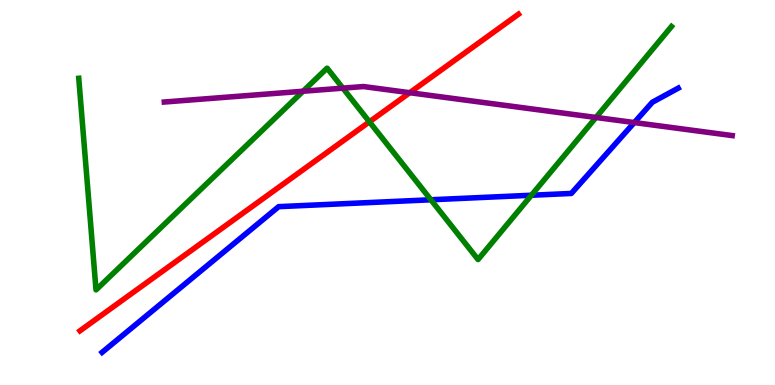[{'lines': ['blue', 'red'], 'intersections': []}, {'lines': ['green', 'red'], 'intersections': [{'x': 4.77, 'y': 6.84}]}, {'lines': ['purple', 'red'], 'intersections': [{'x': 5.29, 'y': 7.59}]}, {'lines': ['blue', 'green'], 'intersections': [{'x': 5.56, 'y': 4.81}, {'x': 6.86, 'y': 4.93}]}, {'lines': ['blue', 'purple'], 'intersections': [{'x': 8.18, 'y': 6.82}]}, {'lines': ['green', 'purple'], 'intersections': [{'x': 3.91, 'y': 7.63}, {'x': 4.42, 'y': 7.71}, {'x': 7.69, 'y': 6.95}]}]